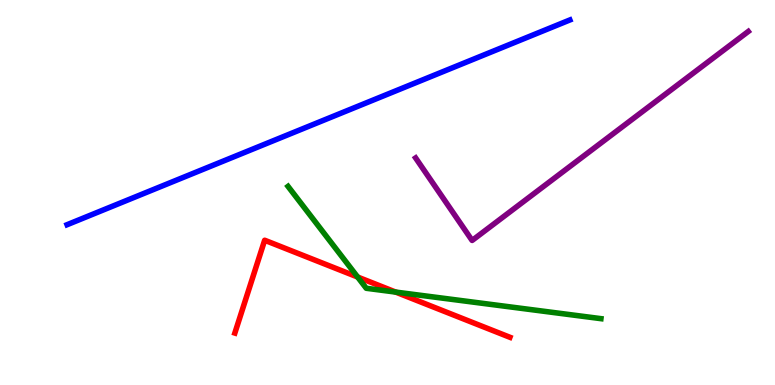[{'lines': ['blue', 'red'], 'intersections': []}, {'lines': ['green', 'red'], 'intersections': [{'x': 4.61, 'y': 2.8}, {'x': 5.11, 'y': 2.41}]}, {'lines': ['purple', 'red'], 'intersections': []}, {'lines': ['blue', 'green'], 'intersections': []}, {'lines': ['blue', 'purple'], 'intersections': []}, {'lines': ['green', 'purple'], 'intersections': []}]